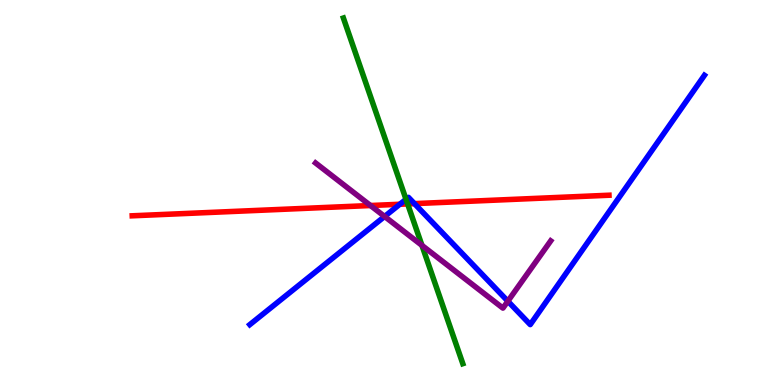[{'lines': ['blue', 'red'], 'intersections': [{'x': 5.16, 'y': 4.69}, {'x': 5.35, 'y': 4.71}]}, {'lines': ['green', 'red'], 'intersections': [{'x': 5.26, 'y': 4.7}]}, {'lines': ['purple', 'red'], 'intersections': [{'x': 4.78, 'y': 4.66}]}, {'lines': ['blue', 'green'], 'intersections': [{'x': 5.24, 'y': 4.82}]}, {'lines': ['blue', 'purple'], 'intersections': [{'x': 4.96, 'y': 4.38}, {'x': 6.55, 'y': 2.18}]}, {'lines': ['green', 'purple'], 'intersections': [{'x': 5.44, 'y': 3.63}]}]